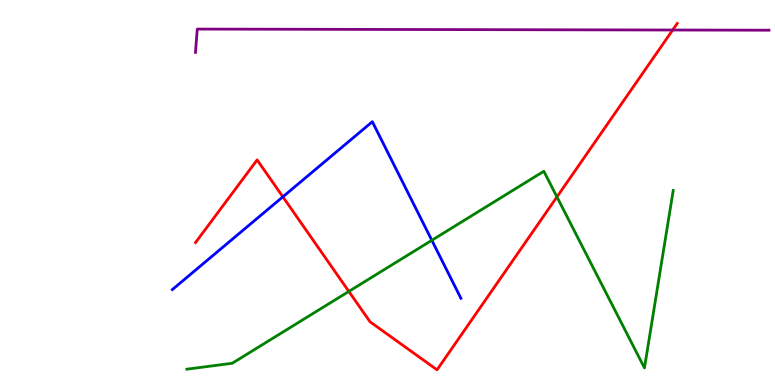[{'lines': ['blue', 'red'], 'intersections': [{'x': 3.65, 'y': 4.89}]}, {'lines': ['green', 'red'], 'intersections': [{'x': 4.5, 'y': 2.43}, {'x': 7.19, 'y': 4.89}]}, {'lines': ['purple', 'red'], 'intersections': [{'x': 8.68, 'y': 9.22}]}, {'lines': ['blue', 'green'], 'intersections': [{'x': 5.57, 'y': 3.76}]}, {'lines': ['blue', 'purple'], 'intersections': []}, {'lines': ['green', 'purple'], 'intersections': []}]